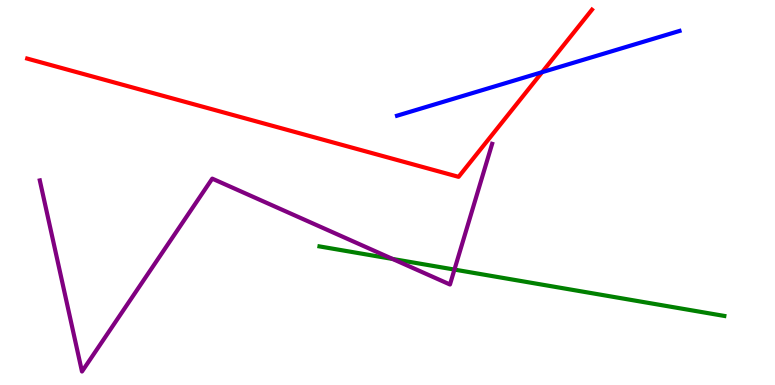[{'lines': ['blue', 'red'], 'intersections': [{'x': 7.0, 'y': 8.13}]}, {'lines': ['green', 'red'], 'intersections': []}, {'lines': ['purple', 'red'], 'intersections': []}, {'lines': ['blue', 'green'], 'intersections': []}, {'lines': ['blue', 'purple'], 'intersections': []}, {'lines': ['green', 'purple'], 'intersections': [{'x': 5.07, 'y': 3.27}, {'x': 5.86, 'y': 3.0}]}]